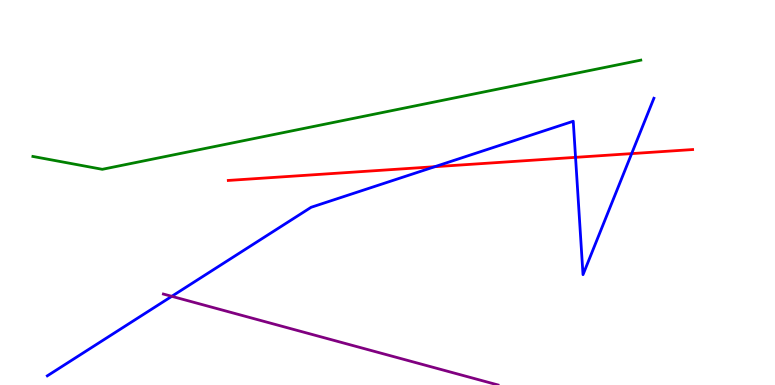[{'lines': ['blue', 'red'], 'intersections': [{'x': 5.61, 'y': 5.67}, {'x': 7.43, 'y': 5.91}, {'x': 8.15, 'y': 6.01}]}, {'lines': ['green', 'red'], 'intersections': []}, {'lines': ['purple', 'red'], 'intersections': []}, {'lines': ['blue', 'green'], 'intersections': []}, {'lines': ['blue', 'purple'], 'intersections': [{'x': 2.22, 'y': 2.3}]}, {'lines': ['green', 'purple'], 'intersections': []}]